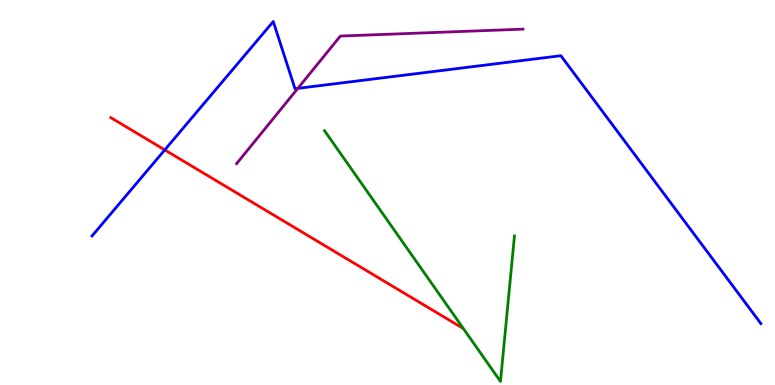[{'lines': ['blue', 'red'], 'intersections': [{'x': 2.13, 'y': 6.11}]}, {'lines': ['green', 'red'], 'intersections': []}, {'lines': ['purple', 'red'], 'intersections': []}, {'lines': ['blue', 'green'], 'intersections': []}, {'lines': ['blue', 'purple'], 'intersections': [{'x': 3.84, 'y': 7.7}]}, {'lines': ['green', 'purple'], 'intersections': []}]